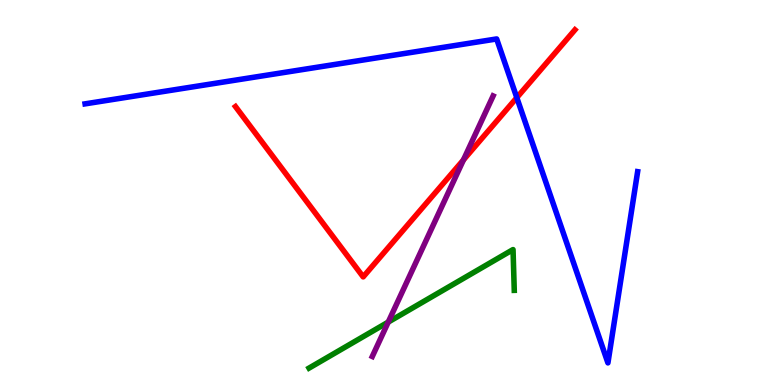[{'lines': ['blue', 'red'], 'intersections': [{'x': 6.67, 'y': 7.46}]}, {'lines': ['green', 'red'], 'intersections': []}, {'lines': ['purple', 'red'], 'intersections': [{'x': 5.98, 'y': 5.85}]}, {'lines': ['blue', 'green'], 'intersections': []}, {'lines': ['blue', 'purple'], 'intersections': []}, {'lines': ['green', 'purple'], 'intersections': [{'x': 5.01, 'y': 1.63}]}]